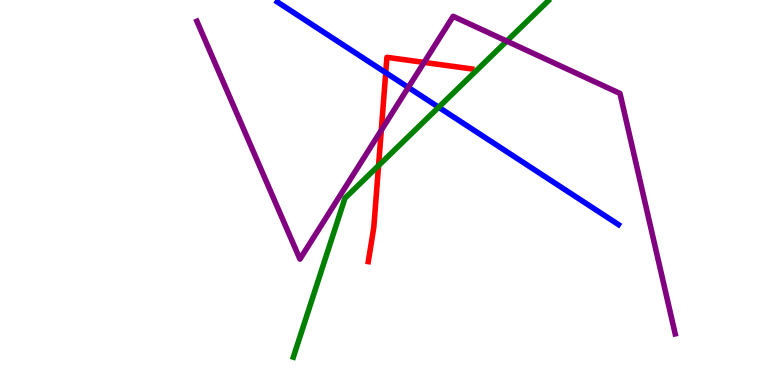[{'lines': ['blue', 'red'], 'intersections': [{'x': 4.98, 'y': 8.11}]}, {'lines': ['green', 'red'], 'intersections': [{'x': 4.88, 'y': 5.7}]}, {'lines': ['purple', 'red'], 'intersections': [{'x': 4.92, 'y': 6.62}, {'x': 5.47, 'y': 8.38}]}, {'lines': ['blue', 'green'], 'intersections': [{'x': 5.66, 'y': 7.21}]}, {'lines': ['blue', 'purple'], 'intersections': [{'x': 5.27, 'y': 7.73}]}, {'lines': ['green', 'purple'], 'intersections': [{'x': 6.54, 'y': 8.93}]}]